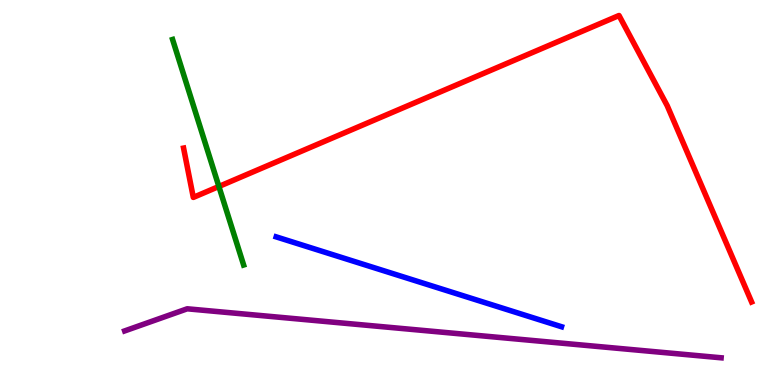[{'lines': ['blue', 'red'], 'intersections': []}, {'lines': ['green', 'red'], 'intersections': [{'x': 2.82, 'y': 5.16}]}, {'lines': ['purple', 'red'], 'intersections': []}, {'lines': ['blue', 'green'], 'intersections': []}, {'lines': ['blue', 'purple'], 'intersections': []}, {'lines': ['green', 'purple'], 'intersections': []}]